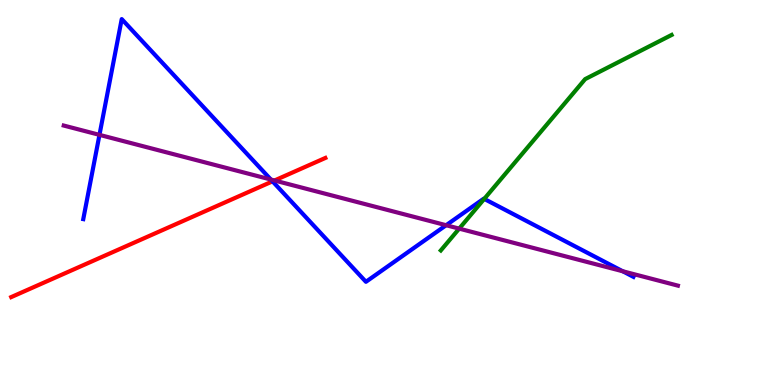[{'lines': ['blue', 'red'], 'intersections': [{'x': 3.52, 'y': 5.29}]}, {'lines': ['green', 'red'], 'intersections': []}, {'lines': ['purple', 'red'], 'intersections': [{'x': 3.54, 'y': 5.31}]}, {'lines': ['blue', 'green'], 'intersections': [{'x': 6.25, 'y': 4.83}]}, {'lines': ['blue', 'purple'], 'intersections': [{'x': 1.28, 'y': 6.5}, {'x': 3.5, 'y': 5.34}, {'x': 5.76, 'y': 4.15}, {'x': 8.04, 'y': 2.95}]}, {'lines': ['green', 'purple'], 'intersections': [{'x': 5.92, 'y': 4.06}]}]